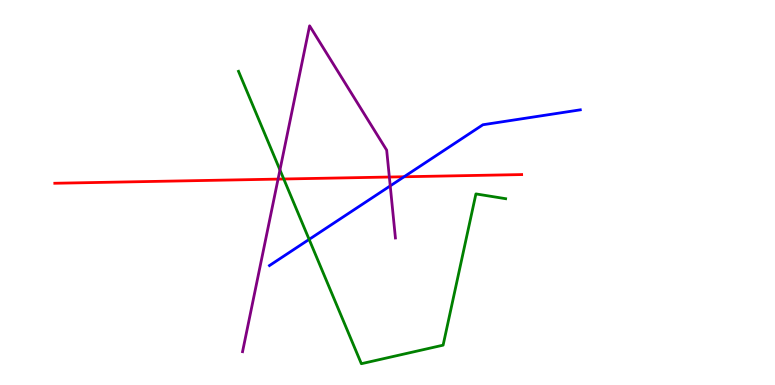[{'lines': ['blue', 'red'], 'intersections': [{'x': 5.21, 'y': 5.41}]}, {'lines': ['green', 'red'], 'intersections': [{'x': 3.66, 'y': 5.35}]}, {'lines': ['purple', 'red'], 'intersections': [{'x': 3.59, 'y': 5.35}, {'x': 5.02, 'y': 5.4}]}, {'lines': ['blue', 'green'], 'intersections': [{'x': 3.99, 'y': 3.78}]}, {'lines': ['blue', 'purple'], 'intersections': [{'x': 5.04, 'y': 5.17}]}, {'lines': ['green', 'purple'], 'intersections': [{'x': 3.61, 'y': 5.59}]}]